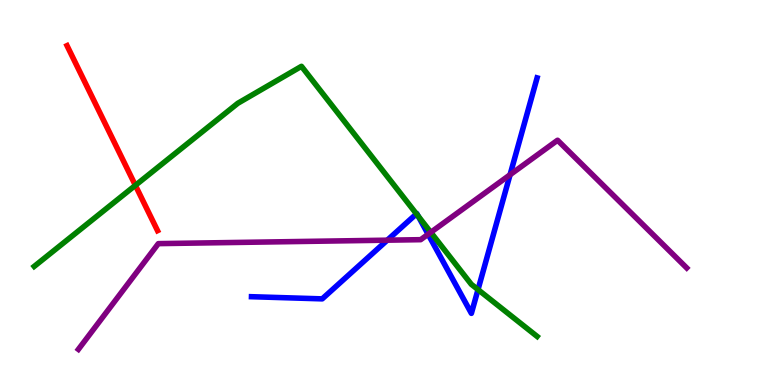[{'lines': ['blue', 'red'], 'intersections': []}, {'lines': ['green', 'red'], 'intersections': [{'x': 1.75, 'y': 5.19}]}, {'lines': ['purple', 'red'], 'intersections': []}, {'lines': ['blue', 'green'], 'intersections': [{'x': 5.37, 'y': 4.44}, {'x': 5.4, 'y': 4.39}, {'x': 6.17, 'y': 2.48}]}, {'lines': ['blue', 'purple'], 'intersections': [{'x': 5.0, 'y': 3.76}, {'x': 5.52, 'y': 3.92}, {'x': 6.58, 'y': 5.46}]}, {'lines': ['green', 'purple'], 'intersections': [{'x': 5.56, 'y': 3.97}]}]